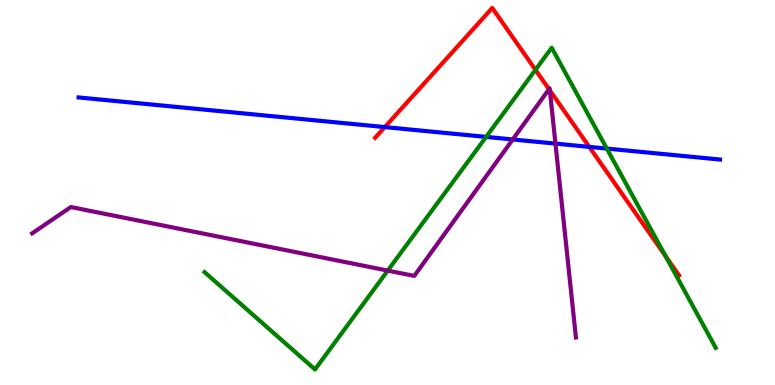[{'lines': ['blue', 'red'], 'intersections': [{'x': 4.97, 'y': 6.7}, {'x': 7.6, 'y': 6.18}]}, {'lines': ['green', 'red'], 'intersections': [{'x': 6.91, 'y': 8.19}, {'x': 8.59, 'y': 3.35}]}, {'lines': ['purple', 'red'], 'intersections': [{'x': 7.08, 'y': 7.68}, {'x': 7.09, 'y': 7.65}]}, {'lines': ['blue', 'green'], 'intersections': [{'x': 6.27, 'y': 6.44}, {'x': 7.83, 'y': 6.14}]}, {'lines': ['blue', 'purple'], 'intersections': [{'x': 6.62, 'y': 6.38}, {'x': 7.17, 'y': 6.27}]}, {'lines': ['green', 'purple'], 'intersections': [{'x': 5.0, 'y': 2.97}]}]